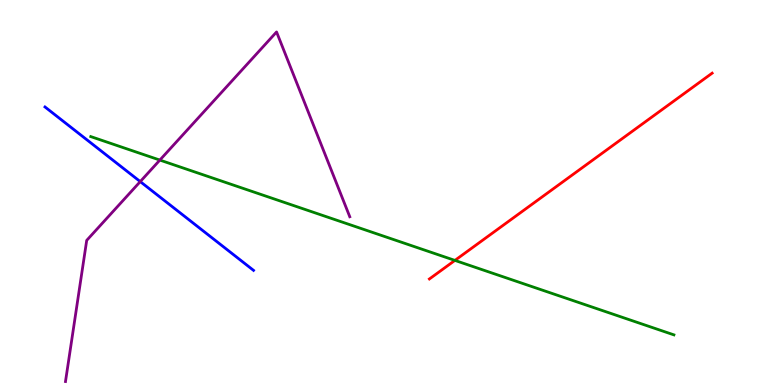[{'lines': ['blue', 'red'], 'intersections': []}, {'lines': ['green', 'red'], 'intersections': [{'x': 5.87, 'y': 3.24}]}, {'lines': ['purple', 'red'], 'intersections': []}, {'lines': ['blue', 'green'], 'intersections': []}, {'lines': ['blue', 'purple'], 'intersections': [{'x': 1.81, 'y': 5.28}]}, {'lines': ['green', 'purple'], 'intersections': [{'x': 2.06, 'y': 5.84}]}]